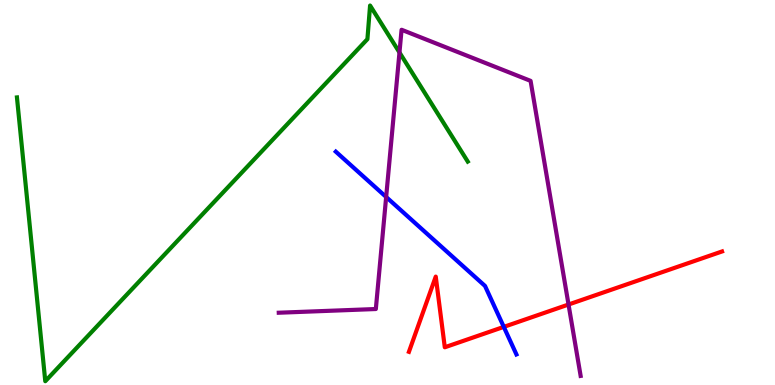[{'lines': ['blue', 'red'], 'intersections': [{'x': 6.5, 'y': 1.51}]}, {'lines': ['green', 'red'], 'intersections': []}, {'lines': ['purple', 'red'], 'intersections': [{'x': 7.34, 'y': 2.09}]}, {'lines': ['blue', 'green'], 'intersections': []}, {'lines': ['blue', 'purple'], 'intersections': [{'x': 4.98, 'y': 4.88}]}, {'lines': ['green', 'purple'], 'intersections': [{'x': 5.15, 'y': 8.64}]}]